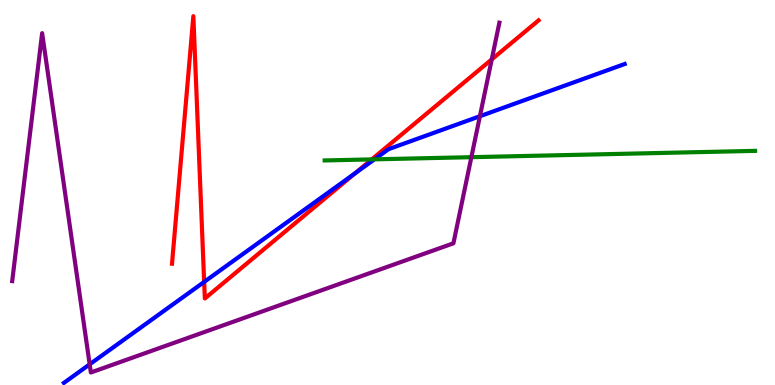[{'lines': ['blue', 'red'], 'intersections': [{'x': 2.63, 'y': 2.68}, {'x': 4.58, 'y': 5.5}]}, {'lines': ['green', 'red'], 'intersections': [{'x': 4.8, 'y': 5.86}]}, {'lines': ['purple', 'red'], 'intersections': [{'x': 6.35, 'y': 8.46}]}, {'lines': ['blue', 'green'], 'intersections': [{'x': 4.83, 'y': 5.86}]}, {'lines': ['blue', 'purple'], 'intersections': [{'x': 1.16, 'y': 0.537}, {'x': 6.19, 'y': 6.98}]}, {'lines': ['green', 'purple'], 'intersections': [{'x': 6.08, 'y': 5.92}]}]